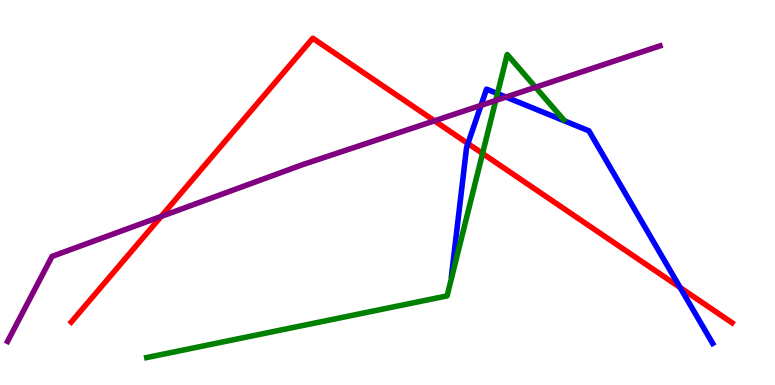[{'lines': ['blue', 'red'], 'intersections': [{'x': 6.04, 'y': 6.27}, {'x': 8.78, 'y': 2.53}]}, {'lines': ['green', 'red'], 'intersections': [{'x': 6.23, 'y': 6.01}]}, {'lines': ['purple', 'red'], 'intersections': [{'x': 2.08, 'y': 4.38}, {'x': 5.61, 'y': 6.86}]}, {'lines': ['blue', 'green'], 'intersections': [{'x': 6.42, 'y': 7.57}]}, {'lines': ['blue', 'purple'], 'intersections': [{'x': 6.21, 'y': 7.26}, {'x': 6.53, 'y': 7.48}]}, {'lines': ['green', 'purple'], 'intersections': [{'x': 6.4, 'y': 7.39}, {'x': 6.91, 'y': 7.73}]}]